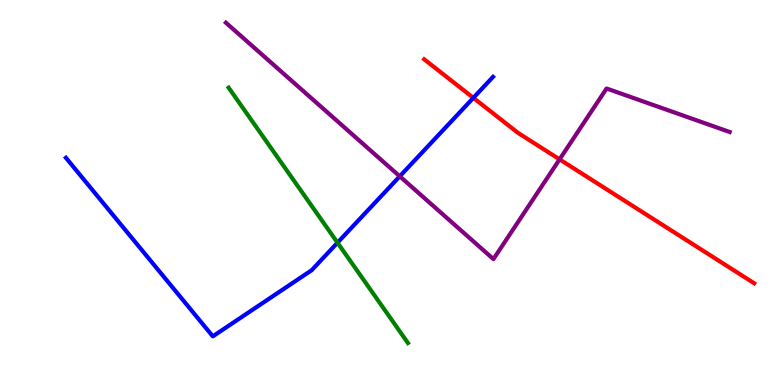[{'lines': ['blue', 'red'], 'intersections': [{'x': 6.11, 'y': 7.46}]}, {'lines': ['green', 'red'], 'intersections': []}, {'lines': ['purple', 'red'], 'intersections': [{'x': 7.22, 'y': 5.86}]}, {'lines': ['blue', 'green'], 'intersections': [{'x': 4.35, 'y': 3.7}]}, {'lines': ['blue', 'purple'], 'intersections': [{'x': 5.16, 'y': 5.42}]}, {'lines': ['green', 'purple'], 'intersections': []}]